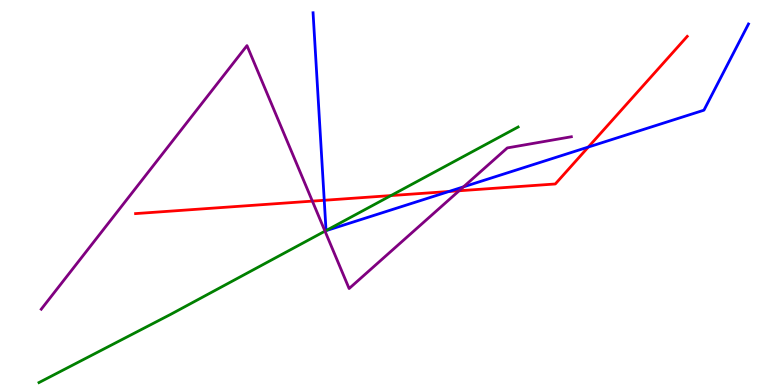[{'lines': ['blue', 'red'], 'intersections': [{'x': 4.18, 'y': 4.8}, {'x': 5.79, 'y': 5.03}, {'x': 7.59, 'y': 6.18}]}, {'lines': ['green', 'red'], 'intersections': [{'x': 5.04, 'y': 4.92}]}, {'lines': ['purple', 'red'], 'intersections': [{'x': 4.03, 'y': 4.78}, {'x': 5.92, 'y': 5.04}]}, {'lines': ['blue', 'green'], 'intersections': [{'x': 4.21, 'y': 4.01}]}, {'lines': ['blue', 'purple'], 'intersections': [{'x': 5.98, 'y': 5.15}]}, {'lines': ['green', 'purple'], 'intersections': [{'x': 4.19, 'y': 4.0}]}]